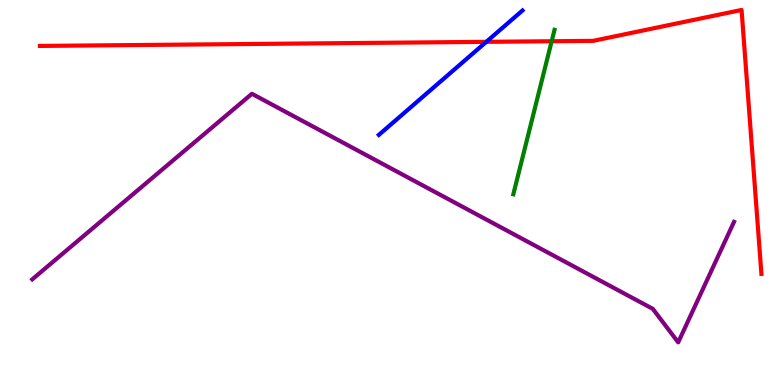[{'lines': ['blue', 'red'], 'intersections': [{'x': 6.27, 'y': 8.91}]}, {'lines': ['green', 'red'], 'intersections': [{'x': 7.12, 'y': 8.93}]}, {'lines': ['purple', 'red'], 'intersections': []}, {'lines': ['blue', 'green'], 'intersections': []}, {'lines': ['blue', 'purple'], 'intersections': []}, {'lines': ['green', 'purple'], 'intersections': []}]